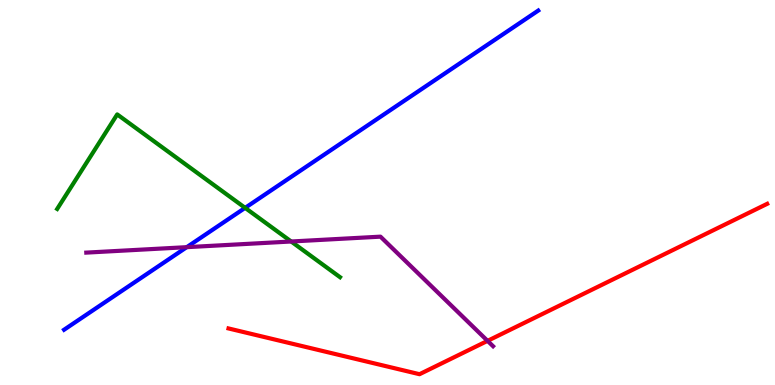[{'lines': ['blue', 'red'], 'intersections': []}, {'lines': ['green', 'red'], 'intersections': []}, {'lines': ['purple', 'red'], 'intersections': [{'x': 6.29, 'y': 1.15}]}, {'lines': ['blue', 'green'], 'intersections': [{'x': 3.16, 'y': 4.6}]}, {'lines': ['blue', 'purple'], 'intersections': [{'x': 2.41, 'y': 3.58}]}, {'lines': ['green', 'purple'], 'intersections': [{'x': 3.76, 'y': 3.73}]}]